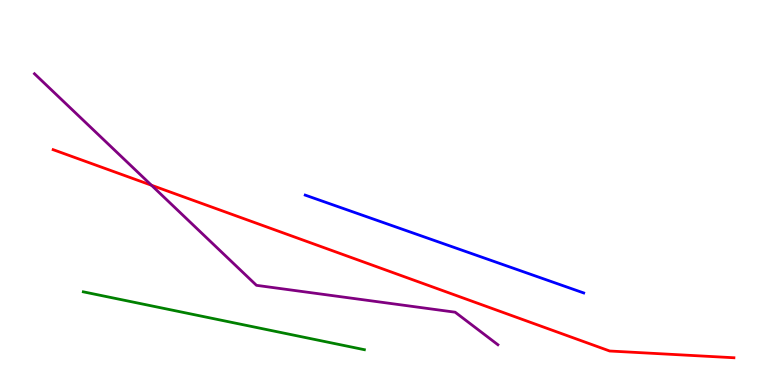[{'lines': ['blue', 'red'], 'intersections': []}, {'lines': ['green', 'red'], 'intersections': []}, {'lines': ['purple', 'red'], 'intersections': [{'x': 1.95, 'y': 5.19}]}, {'lines': ['blue', 'green'], 'intersections': []}, {'lines': ['blue', 'purple'], 'intersections': []}, {'lines': ['green', 'purple'], 'intersections': []}]